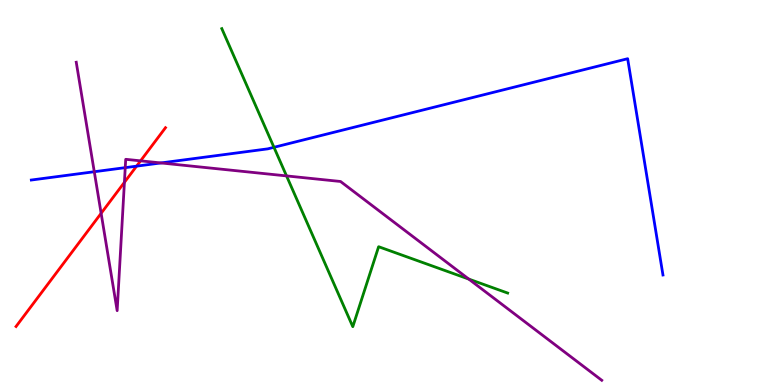[{'lines': ['blue', 'red'], 'intersections': [{'x': 1.76, 'y': 5.68}]}, {'lines': ['green', 'red'], 'intersections': []}, {'lines': ['purple', 'red'], 'intersections': [{'x': 1.3, 'y': 4.46}, {'x': 1.61, 'y': 5.26}, {'x': 1.81, 'y': 5.82}]}, {'lines': ['blue', 'green'], 'intersections': [{'x': 3.53, 'y': 6.17}]}, {'lines': ['blue', 'purple'], 'intersections': [{'x': 1.22, 'y': 5.54}, {'x': 1.62, 'y': 5.65}, {'x': 2.08, 'y': 5.77}]}, {'lines': ['green', 'purple'], 'intersections': [{'x': 3.7, 'y': 5.43}, {'x': 6.05, 'y': 2.75}]}]